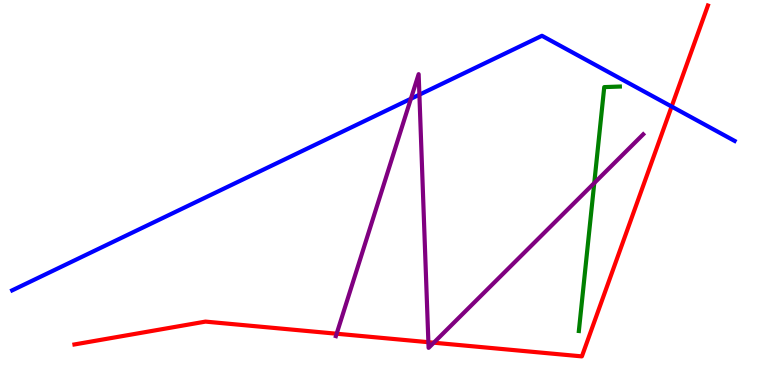[{'lines': ['blue', 'red'], 'intersections': [{'x': 8.67, 'y': 7.23}]}, {'lines': ['green', 'red'], 'intersections': []}, {'lines': ['purple', 'red'], 'intersections': [{'x': 4.34, 'y': 1.33}, {'x': 5.53, 'y': 1.11}, {'x': 5.6, 'y': 1.1}]}, {'lines': ['blue', 'green'], 'intersections': []}, {'lines': ['blue', 'purple'], 'intersections': [{'x': 5.3, 'y': 7.43}, {'x': 5.41, 'y': 7.54}]}, {'lines': ['green', 'purple'], 'intersections': [{'x': 7.67, 'y': 5.25}]}]